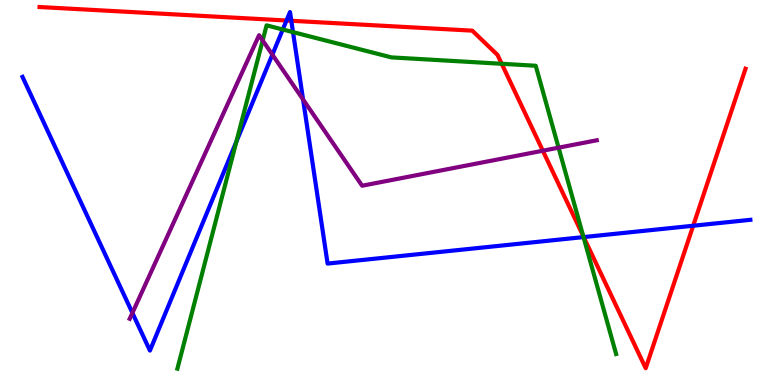[{'lines': ['blue', 'red'], 'intersections': [{'x': 3.7, 'y': 9.47}, {'x': 3.76, 'y': 9.46}, {'x': 7.53, 'y': 3.84}, {'x': 8.94, 'y': 4.14}]}, {'lines': ['green', 'red'], 'intersections': [{'x': 6.47, 'y': 8.34}, {'x': 7.53, 'y': 3.86}]}, {'lines': ['purple', 'red'], 'intersections': [{'x': 7.0, 'y': 6.09}]}, {'lines': ['blue', 'green'], 'intersections': [{'x': 3.05, 'y': 6.32}, {'x': 3.65, 'y': 9.23}, {'x': 3.78, 'y': 9.17}, {'x': 7.53, 'y': 3.84}]}, {'lines': ['blue', 'purple'], 'intersections': [{'x': 1.71, 'y': 1.87}, {'x': 3.51, 'y': 8.58}, {'x': 3.91, 'y': 7.42}]}, {'lines': ['green', 'purple'], 'intersections': [{'x': 3.39, 'y': 8.95}, {'x': 7.21, 'y': 6.16}]}]